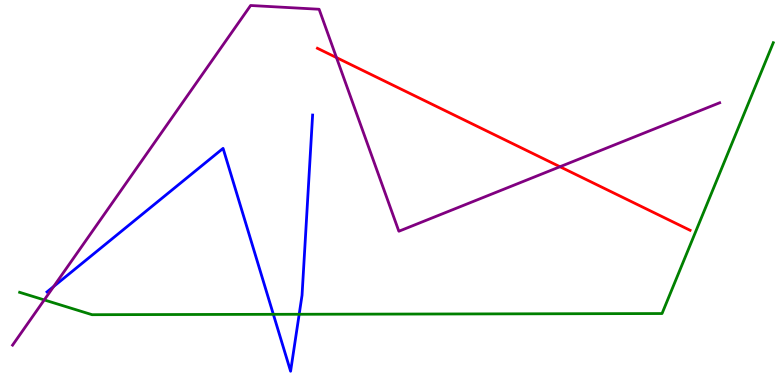[{'lines': ['blue', 'red'], 'intersections': []}, {'lines': ['green', 'red'], 'intersections': []}, {'lines': ['purple', 'red'], 'intersections': [{'x': 4.34, 'y': 8.5}, {'x': 7.23, 'y': 5.67}]}, {'lines': ['blue', 'green'], 'intersections': [{'x': 3.53, 'y': 1.84}, {'x': 3.86, 'y': 1.84}]}, {'lines': ['blue', 'purple'], 'intersections': [{'x': 0.693, 'y': 2.56}]}, {'lines': ['green', 'purple'], 'intersections': [{'x': 0.571, 'y': 2.21}]}]